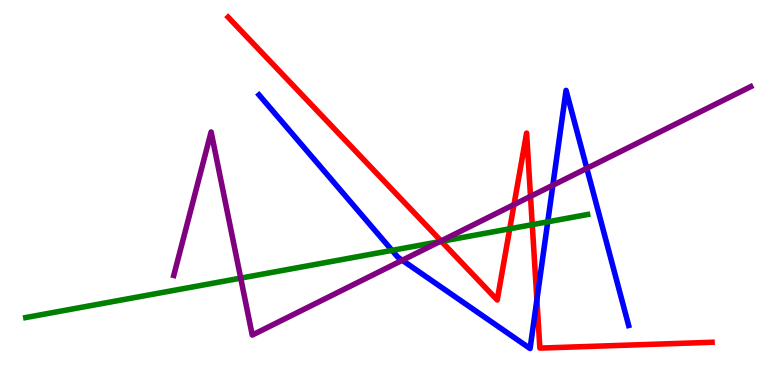[{'lines': ['blue', 'red'], 'intersections': [{'x': 6.93, 'y': 2.21}]}, {'lines': ['green', 'red'], 'intersections': [{'x': 5.7, 'y': 3.73}, {'x': 6.58, 'y': 4.06}, {'x': 6.87, 'y': 4.16}]}, {'lines': ['purple', 'red'], 'intersections': [{'x': 5.69, 'y': 3.74}, {'x': 6.63, 'y': 4.69}, {'x': 6.85, 'y': 4.9}]}, {'lines': ['blue', 'green'], 'intersections': [{'x': 5.06, 'y': 3.5}, {'x': 7.07, 'y': 4.24}]}, {'lines': ['blue', 'purple'], 'intersections': [{'x': 5.19, 'y': 3.24}, {'x': 7.13, 'y': 5.19}, {'x': 7.57, 'y': 5.63}]}, {'lines': ['green', 'purple'], 'intersections': [{'x': 3.11, 'y': 2.78}, {'x': 5.67, 'y': 3.72}]}]